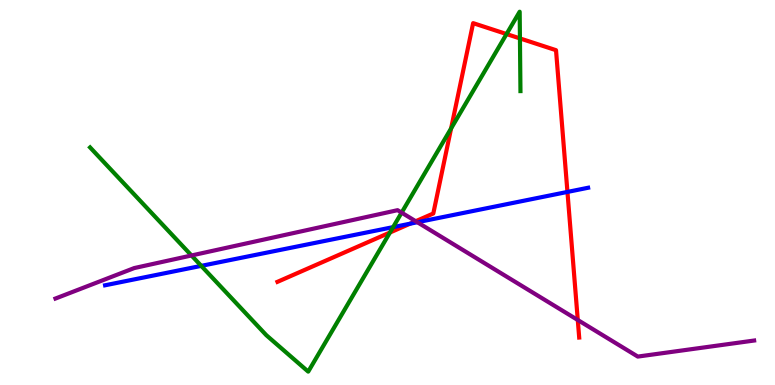[{'lines': ['blue', 'red'], 'intersections': [{'x': 5.29, 'y': 4.19}, {'x': 7.32, 'y': 5.01}]}, {'lines': ['green', 'red'], 'intersections': [{'x': 5.03, 'y': 3.96}, {'x': 5.82, 'y': 6.66}, {'x': 6.54, 'y': 9.12}, {'x': 6.71, 'y': 9.0}]}, {'lines': ['purple', 'red'], 'intersections': [{'x': 5.36, 'y': 4.25}, {'x': 7.46, 'y': 1.69}]}, {'lines': ['blue', 'green'], 'intersections': [{'x': 2.6, 'y': 3.09}, {'x': 5.07, 'y': 4.1}]}, {'lines': ['blue', 'purple'], 'intersections': [{'x': 5.39, 'y': 4.23}]}, {'lines': ['green', 'purple'], 'intersections': [{'x': 2.47, 'y': 3.36}, {'x': 5.18, 'y': 4.48}]}]